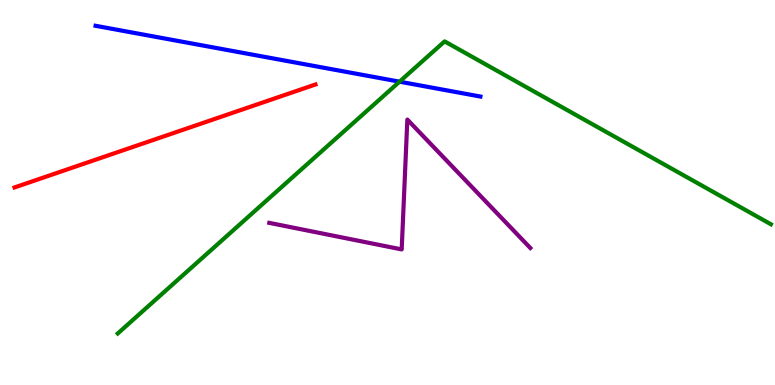[{'lines': ['blue', 'red'], 'intersections': []}, {'lines': ['green', 'red'], 'intersections': []}, {'lines': ['purple', 'red'], 'intersections': []}, {'lines': ['blue', 'green'], 'intersections': [{'x': 5.16, 'y': 7.88}]}, {'lines': ['blue', 'purple'], 'intersections': []}, {'lines': ['green', 'purple'], 'intersections': []}]